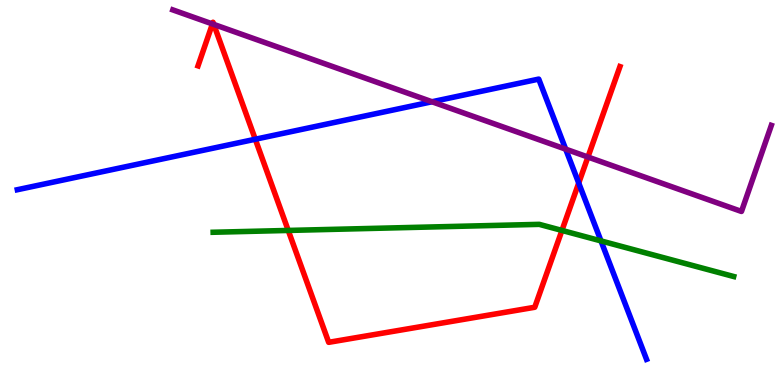[{'lines': ['blue', 'red'], 'intersections': [{'x': 3.29, 'y': 6.38}, {'x': 7.47, 'y': 5.25}]}, {'lines': ['green', 'red'], 'intersections': [{'x': 3.72, 'y': 4.01}, {'x': 7.25, 'y': 4.01}]}, {'lines': ['purple', 'red'], 'intersections': [{'x': 2.74, 'y': 9.38}, {'x': 2.76, 'y': 9.37}, {'x': 7.59, 'y': 5.92}]}, {'lines': ['blue', 'green'], 'intersections': [{'x': 7.75, 'y': 3.74}]}, {'lines': ['blue', 'purple'], 'intersections': [{'x': 5.57, 'y': 7.36}, {'x': 7.3, 'y': 6.13}]}, {'lines': ['green', 'purple'], 'intersections': []}]